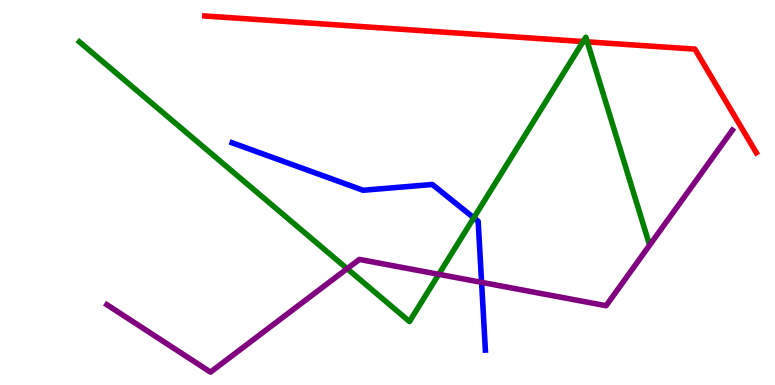[{'lines': ['blue', 'red'], 'intersections': []}, {'lines': ['green', 'red'], 'intersections': [{'x': 7.52, 'y': 8.92}, {'x': 7.58, 'y': 8.91}]}, {'lines': ['purple', 'red'], 'intersections': []}, {'lines': ['blue', 'green'], 'intersections': [{'x': 6.11, 'y': 4.34}]}, {'lines': ['blue', 'purple'], 'intersections': [{'x': 6.21, 'y': 2.67}]}, {'lines': ['green', 'purple'], 'intersections': [{'x': 4.48, 'y': 3.02}, {'x': 5.66, 'y': 2.87}]}]